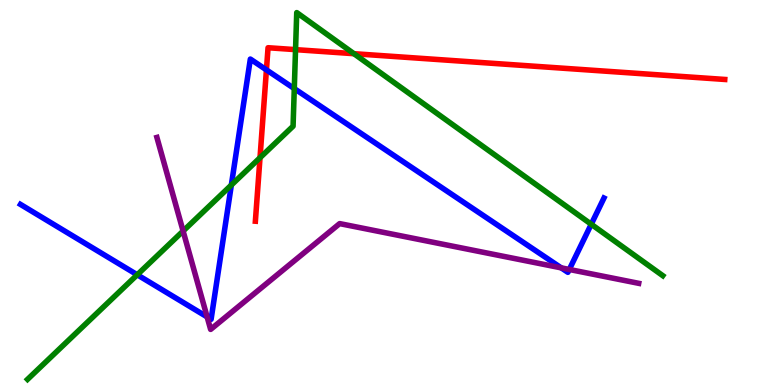[{'lines': ['blue', 'red'], 'intersections': [{'x': 3.44, 'y': 8.19}]}, {'lines': ['green', 'red'], 'intersections': [{'x': 3.35, 'y': 5.9}, {'x': 3.81, 'y': 8.71}, {'x': 4.57, 'y': 8.61}]}, {'lines': ['purple', 'red'], 'intersections': []}, {'lines': ['blue', 'green'], 'intersections': [{'x': 1.77, 'y': 2.86}, {'x': 2.99, 'y': 5.19}, {'x': 3.8, 'y': 7.7}, {'x': 7.63, 'y': 4.18}]}, {'lines': ['blue', 'purple'], 'intersections': [{'x': 2.67, 'y': 1.77}, {'x': 7.24, 'y': 3.04}, {'x': 7.35, 'y': 3.0}]}, {'lines': ['green', 'purple'], 'intersections': [{'x': 2.36, 'y': 4.0}]}]